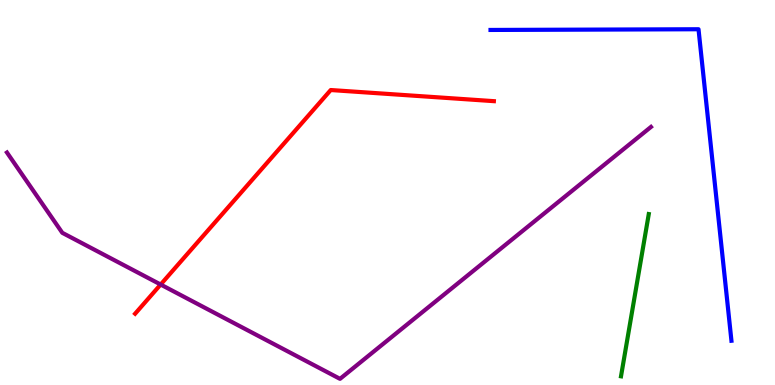[{'lines': ['blue', 'red'], 'intersections': []}, {'lines': ['green', 'red'], 'intersections': []}, {'lines': ['purple', 'red'], 'intersections': [{'x': 2.07, 'y': 2.61}]}, {'lines': ['blue', 'green'], 'intersections': []}, {'lines': ['blue', 'purple'], 'intersections': []}, {'lines': ['green', 'purple'], 'intersections': []}]